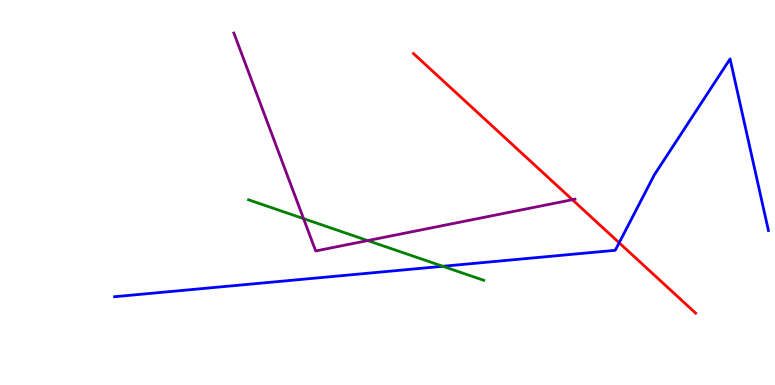[{'lines': ['blue', 'red'], 'intersections': [{'x': 7.99, 'y': 3.69}]}, {'lines': ['green', 'red'], 'intersections': []}, {'lines': ['purple', 'red'], 'intersections': [{'x': 7.39, 'y': 4.81}]}, {'lines': ['blue', 'green'], 'intersections': [{'x': 5.71, 'y': 3.08}]}, {'lines': ['blue', 'purple'], 'intersections': []}, {'lines': ['green', 'purple'], 'intersections': [{'x': 3.92, 'y': 4.32}, {'x': 4.74, 'y': 3.75}]}]